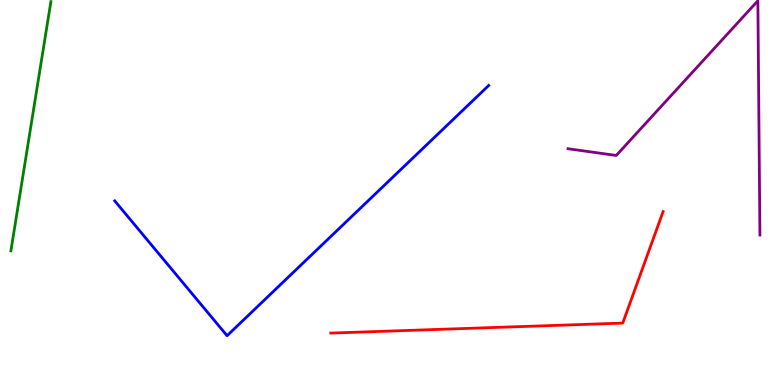[{'lines': ['blue', 'red'], 'intersections': []}, {'lines': ['green', 'red'], 'intersections': []}, {'lines': ['purple', 'red'], 'intersections': []}, {'lines': ['blue', 'green'], 'intersections': []}, {'lines': ['blue', 'purple'], 'intersections': []}, {'lines': ['green', 'purple'], 'intersections': []}]